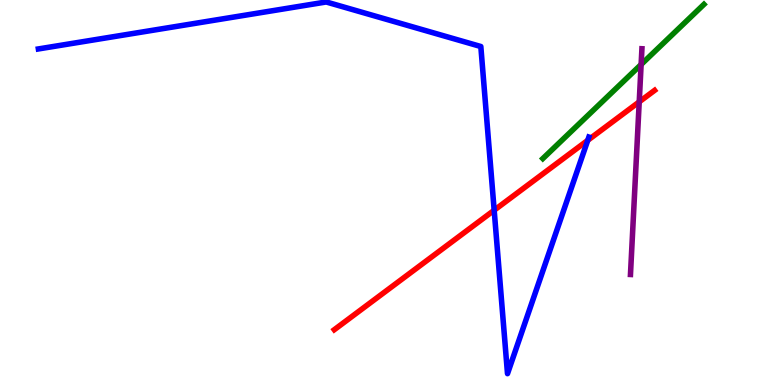[{'lines': ['blue', 'red'], 'intersections': [{'x': 6.38, 'y': 4.54}, {'x': 7.58, 'y': 6.36}]}, {'lines': ['green', 'red'], 'intersections': []}, {'lines': ['purple', 'red'], 'intersections': [{'x': 8.25, 'y': 7.35}]}, {'lines': ['blue', 'green'], 'intersections': []}, {'lines': ['blue', 'purple'], 'intersections': []}, {'lines': ['green', 'purple'], 'intersections': [{'x': 8.27, 'y': 8.32}]}]